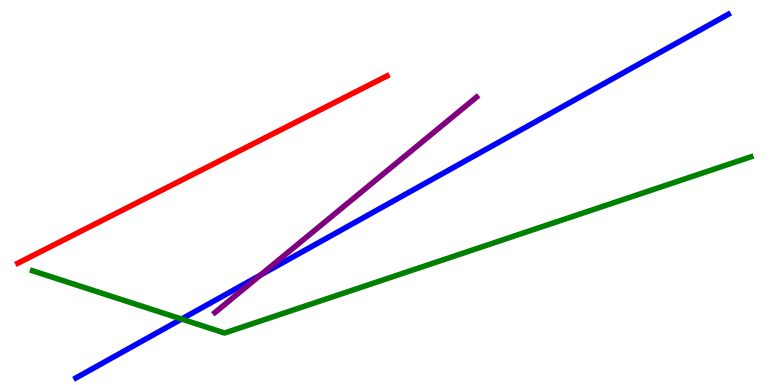[{'lines': ['blue', 'red'], 'intersections': []}, {'lines': ['green', 'red'], 'intersections': []}, {'lines': ['purple', 'red'], 'intersections': []}, {'lines': ['blue', 'green'], 'intersections': [{'x': 2.34, 'y': 1.71}]}, {'lines': ['blue', 'purple'], 'intersections': [{'x': 3.36, 'y': 2.85}]}, {'lines': ['green', 'purple'], 'intersections': []}]